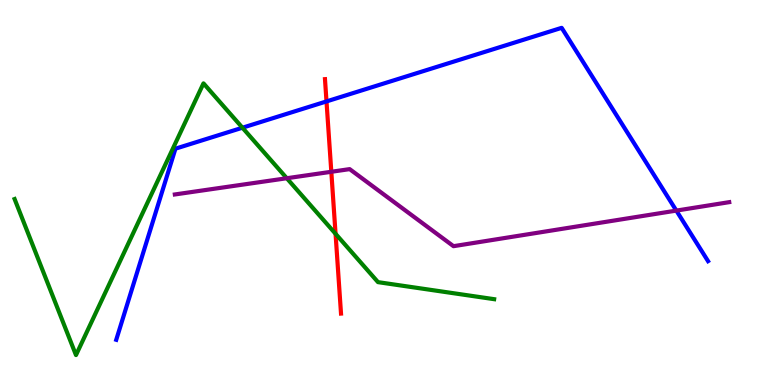[{'lines': ['blue', 'red'], 'intersections': [{'x': 4.21, 'y': 7.37}]}, {'lines': ['green', 'red'], 'intersections': [{'x': 4.33, 'y': 3.93}]}, {'lines': ['purple', 'red'], 'intersections': [{'x': 4.28, 'y': 5.54}]}, {'lines': ['blue', 'green'], 'intersections': [{'x': 3.13, 'y': 6.68}]}, {'lines': ['blue', 'purple'], 'intersections': [{'x': 8.73, 'y': 4.53}]}, {'lines': ['green', 'purple'], 'intersections': [{'x': 3.7, 'y': 5.37}]}]